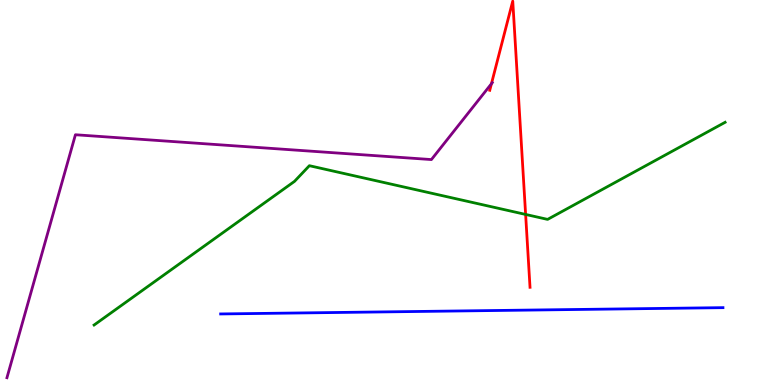[{'lines': ['blue', 'red'], 'intersections': []}, {'lines': ['green', 'red'], 'intersections': [{'x': 6.78, 'y': 4.43}]}, {'lines': ['purple', 'red'], 'intersections': [{'x': 6.34, 'y': 7.83}]}, {'lines': ['blue', 'green'], 'intersections': []}, {'lines': ['blue', 'purple'], 'intersections': []}, {'lines': ['green', 'purple'], 'intersections': []}]